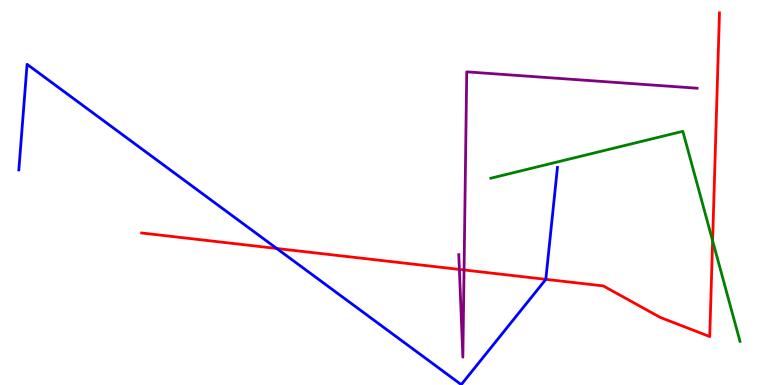[{'lines': ['blue', 'red'], 'intersections': [{'x': 3.57, 'y': 3.55}, {'x': 7.04, 'y': 2.74}]}, {'lines': ['green', 'red'], 'intersections': [{'x': 9.19, 'y': 3.75}]}, {'lines': ['purple', 'red'], 'intersections': [{'x': 5.93, 'y': 3.0}, {'x': 5.99, 'y': 2.99}]}, {'lines': ['blue', 'green'], 'intersections': []}, {'lines': ['blue', 'purple'], 'intersections': []}, {'lines': ['green', 'purple'], 'intersections': []}]